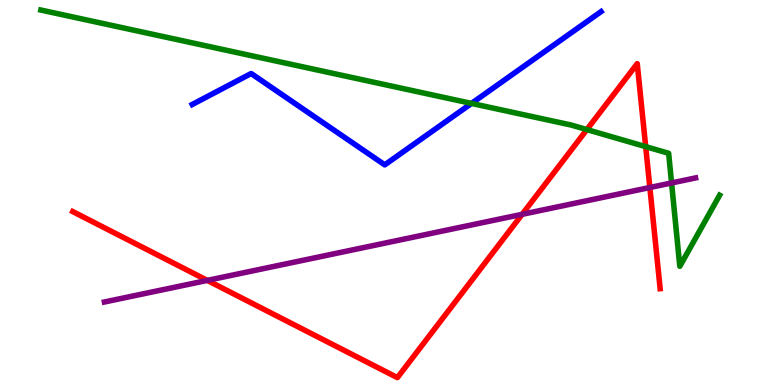[{'lines': ['blue', 'red'], 'intersections': []}, {'lines': ['green', 'red'], 'intersections': [{'x': 7.57, 'y': 6.63}, {'x': 8.33, 'y': 6.19}]}, {'lines': ['purple', 'red'], 'intersections': [{'x': 2.67, 'y': 2.72}, {'x': 6.74, 'y': 4.43}, {'x': 8.39, 'y': 5.13}]}, {'lines': ['blue', 'green'], 'intersections': [{'x': 6.08, 'y': 7.31}]}, {'lines': ['blue', 'purple'], 'intersections': []}, {'lines': ['green', 'purple'], 'intersections': [{'x': 8.67, 'y': 5.25}]}]